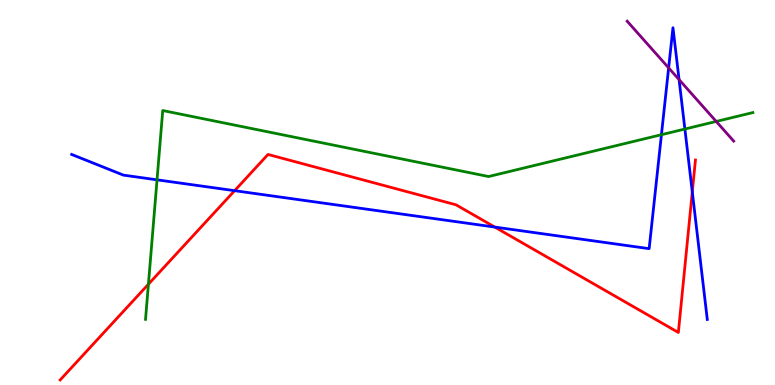[{'lines': ['blue', 'red'], 'intersections': [{'x': 3.03, 'y': 5.05}, {'x': 6.38, 'y': 4.1}, {'x': 8.93, 'y': 5.02}]}, {'lines': ['green', 'red'], 'intersections': [{'x': 1.92, 'y': 2.62}]}, {'lines': ['purple', 'red'], 'intersections': []}, {'lines': ['blue', 'green'], 'intersections': [{'x': 2.03, 'y': 5.33}, {'x': 8.53, 'y': 6.5}, {'x': 8.84, 'y': 6.65}]}, {'lines': ['blue', 'purple'], 'intersections': [{'x': 8.63, 'y': 8.24}, {'x': 8.76, 'y': 7.93}]}, {'lines': ['green', 'purple'], 'intersections': [{'x': 9.24, 'y': 6.85}]}]